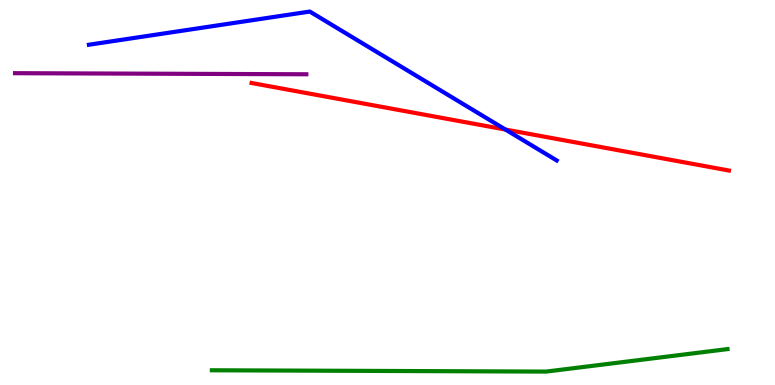[{'lines': ['blue', 'red'], 'intersections': [{'x': 6.52, 'y': 6.64}]}, {'lines': ['green', 'red'], 'intersections': []}, {'lines': ['purple', 'red'], 'intersections': []}, {'lines': ['blue', 'green'], 'intersections': []}, {'lines': ['blue', 'purple'], 'intersections': []}, {'lines': ['green', 'purple'], 'intersections': []}]